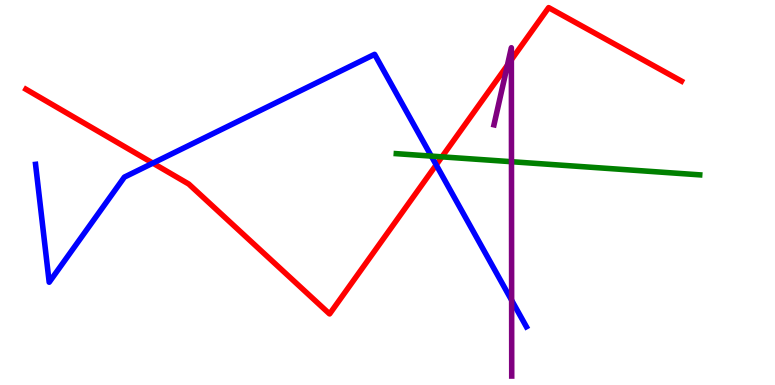[{'lines': ['blue', 'red'], 'intersections': [{'x': 1.97, 'y': 5.76}, {'x': 5.63, 'y': 5.72}]}, {'lines': ['green', 'red'], 'intersections': [{'x': 5.7, 'y': 5.93}]}, {'lines': ['purple', 'red'], 'intersections': [{'x': 6.55, 'y': 8.3}, {'x': 6.6, 'y': 8.45}]}, {'lines': ['blue', 'green'], 'intersections': [{'x': 5.57, 'y': 5.95}]}, {'lines': ['blue', 'purple'], 'intersections': [{'x': 6.6, 'y': 2.2}]}, {'lines': ['green', 'purple'], 'intersections': [{'x': 6.6, 'y': 5.8}]}]